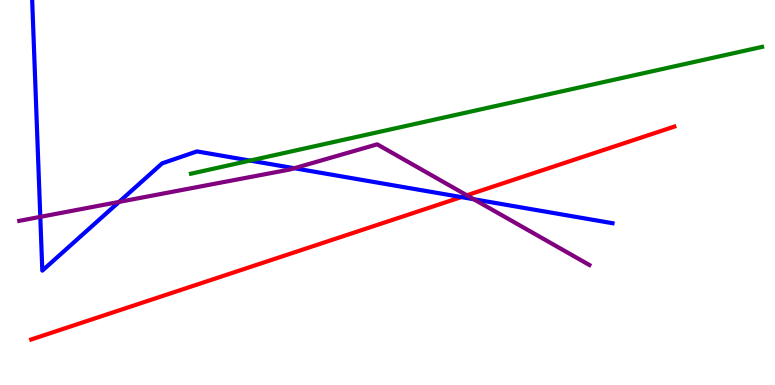[{'lines': ['blue', 'red'], 'intersections': [{'x': 5.95, 'y': 4.88}]}, {'lines': ['green', 'red'], 'intersections': []}, {'lines': ['purple', 'red'], 'intersections': [{'x': 6.02, 'y': 4.93}]}, {'lines': ['blue', 'green'], 'intersections': [{'x': 3.23, 'y': 5.83}]}, {'lines': ['blue', 'purple'], 'intersections': [{'x': 0.52, 'y': 4.37}, {'x': 1.54, 'y': 4.76}, {'x': 3.8, 'y': 5.63}, {'x': 6.11, 'y': 4.83}]}, {'lines': ['green', 'purple'], 'intersections': []}]